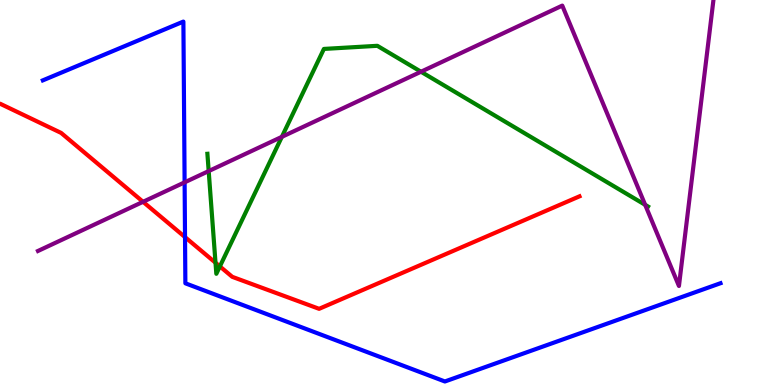[{'lines': ['blue', 'red'], 'intersections': [{'x': 2.39, 'y': 3.84}]}, {'lines': ['green', 'red'], 'intersections': [{'x': 2.78, 'y': 3.18}, {'x': 2.84, 'y': 3.08}]}, {'lines': ['purple', 'red'], 'intersections': [{'x': 1.85, 'y': 4.76}]}, {'lines': ['blue', 'green'], 'intersections': []}, {'lines': ['blue', 'purple'], 'intersections': [{'x': 2.38, 'y': 5.26}]}, {'lines': ['green', 'purple'], 'intersections': [{'x': 2.69, 'y': 5.56}, {'x': 3.64, 'y': 6.45}, {'x': 5.43, 'y': 8.14}, {'x': 8.32, 'y': 4.68}]}]